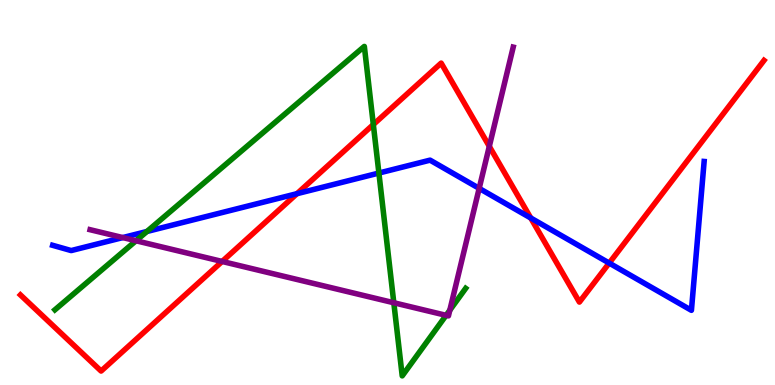[{'lines': ['blue', 'red'], 'intersections': [{'x': 3.83, 'y': 4.97}, {'x': 6.85, 'y': 4.34}, {'x': 7.86, 'y': 3.17}]}, {'lines': ['green', 'red'], 'intersections': [{'x': 4.82, 'y': 6.77}]}, {'lines': ['purple', 'red'], 'intersections': [{'x': 2.87, 'y': 3.21}, {'x': 6.31, 'y': 6.2}]}, {'lines': ['blue', 'green'], 'intersections': [{'x': 1.9, 'y': 3.99}, {'x': 4.89, 'y': 5.51}]}, {'lines': ['blue', 'purple'], 'intersections': [{'x': 1.58, 'y': 3.83}, {'x': 6.18, 'y': 5.11}]}, {'lines': ['green', 'purple'], 'intersections': [{'x': 1.76, 'y': 3.75}, {'x': 5.08, 'y': 2.14}, {'x': 5.76, 'y': 1.81}, {'x': 5.8, 'y': 1.94}]}]